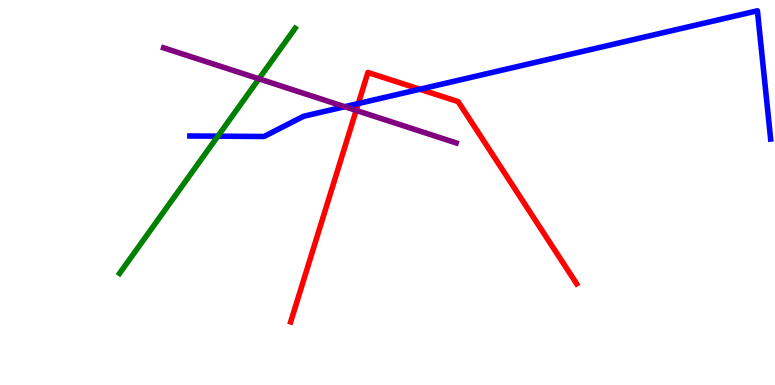[{'lines': ['blue', 'red'], 'intersections': [{'x': 4.62, 'y': 7.31}, {'x': 5.42, 'y': 7.68}]}, {'lines': ['green', 'red'], 'intersections': []}, {'lines': ['purple', 'red'], 'intersections': [{'x': 4.6, 'y': 7.13}]}, {'lines': ['blue', 'green'], 'intersections': [{'x': 2.81, 'y': 6.46}]}, {'lines': ['blue', 'purple'], 'intersections': [{'x': 4.45, 'y': 7.23}]}, {'lines': ['green', 'purple'], 'intersections': [{'x': 3.34, 'y': 7.95}]}]